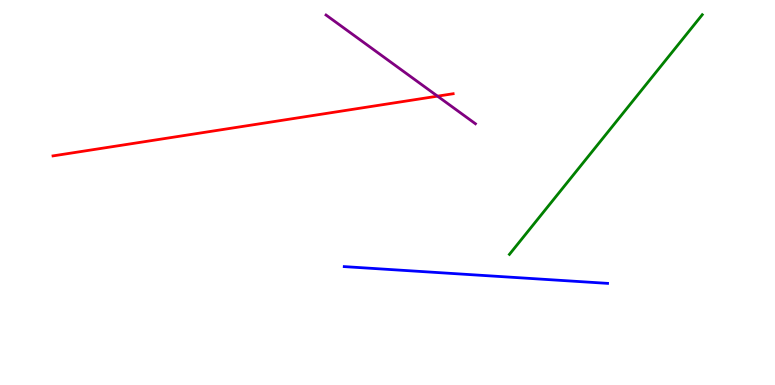[{'lines': ['blue', 'red'], 'intersections': []}, {'lines': ['green', 'red'], 'intersections': []}, {'lines': ['purple', 'red'], 'intersections': [{'x': 5.65, 'y': 7.5}]}, {'lines': ['blue', 'green'], 'intersections': []}, {'lines': ['blue', 'purple'], 'intersections': []}, {'lines': ['green', 'purple'], 'intersections': []}]